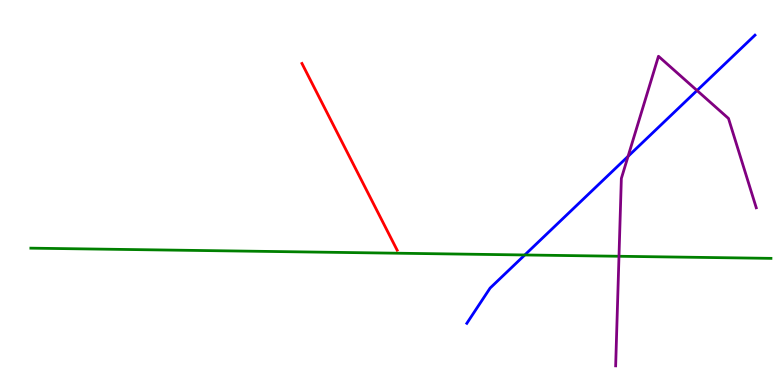[{'lines': ['blue', 'red'], 'intersections': []}, {'lines': ['green', 'red'], 'intersections': []}, {'lines': ['purple', 'red'], 'intersections': []}, {'lines': ['blue', 'green'], 'intersections': [{'x': 6.77, 'y': 3.38}]}, {'lines': ['blue', 'purple'], 'intersections': [{'x': 8.1, 'y': 5.94}, {'x': 8.99, 'y': 7.65}]}, {'lines': ['green', 'purple'], 'intersections': [{'x': 7.99, 'y': 3.34}]}]